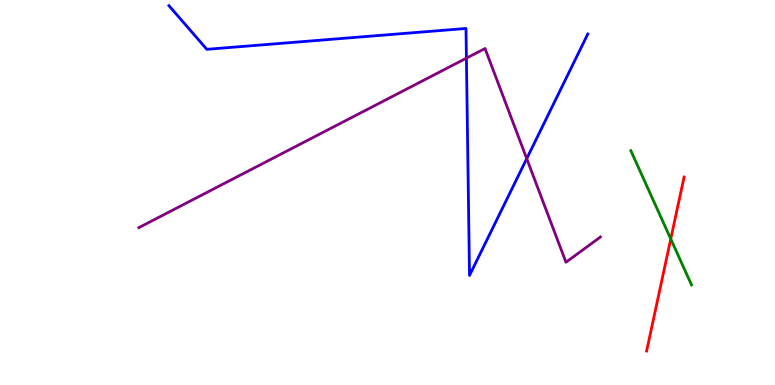[{'lines': ['blue', 'red'], 'intersections': []}, {'lines': ['green', 'red'], 'intersections': [{'x': 8.65, 'y': 3.79}]}, {'lines': ['purple', 'red'], 'intersections': []}, {'lines': ['blue', 'green'], 'intersections': []}, {'lines': ['blue', 'purple'], 'intersections': [{'x': 6.02, 'y': 8.49}, {'x': 6.8, 'y': 5.88}]}, {'lines': ['green', 'purple'], 'intersections': []}]